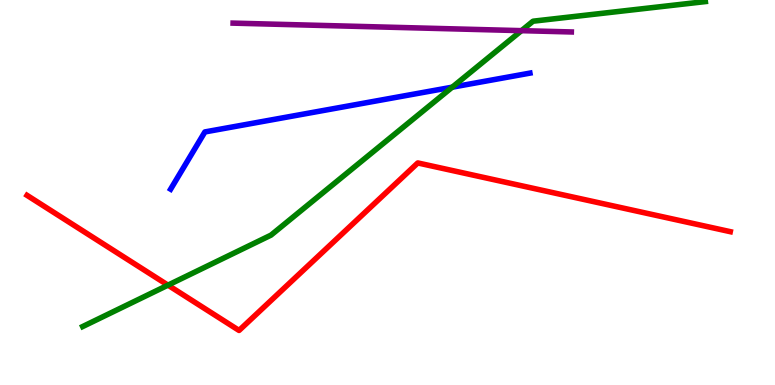[{'lines': ['blue', 'red'], 'intersections': []}, {'lines': ['green', 'red'], 'intersections': [{'x': 2.17, 'y': 2.59}]}, {'lines': ['purple', 'red'], 'intersections': []}, {'lines': ['blue', 'green'], 'intersections': [{'x': 5.84, 'y': 7.74}]}, {'lines': ['blue', 'purple'], 'intersections': []}, {'lines': ['green', 'purple'], 'intersections': [{'x': 6.73, 'y': 9.2}]}]